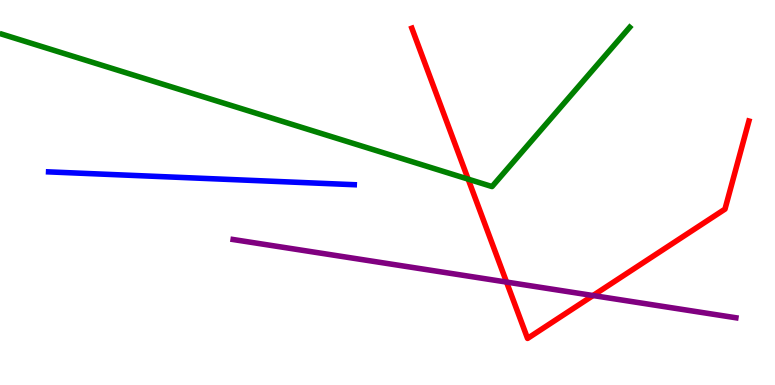[{'lines': ['blue', 'red'], 'intersections': []}, {'lines': ['green', 'red'], 'intersections': [{'x': 6.04, 'y': 5.35}]}, {'lines': ['purple', 'red'], 'intersections': [{'x': 6.54, 'y': 2.67}, {'x': 7.65, 'y': 2.32}]}, {'lines': ['blue', 'green'], 'intersections': []}, {'lines': ['blue', 'purple'], 'intersections': []}, {'lines': ['green', 'purple'], 'intersections': []}]